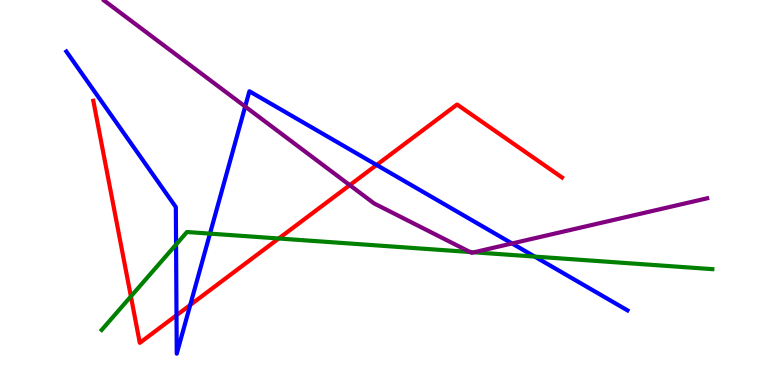[{'lines': ['blue', 'red'], 'intersections': [{'x': 2.28, 'y': 1.81}, {'x': 2.45, 'y': 2.08}, {'x': 4.86, 'y': 5.72}]}, {'lines': ['green', 'red'], 'intersections': [{'x': 1.69, 'y': 2.3}, {'x': 3.6, 'y': 3.81}]}, {'lines': ['purple', 'red'], 'intersections': [{'x': 4.51, 'y': 5.19}]}, {'lines': ['blue', 'green'], 'intersections': [{'x': 2.27, 'y': 3.65}, {'x': 2.71, 'y': 3.93}, {'x': 6.9, 'y': 3.34}]}, {'lines': ['blue', 'purple'], 'intersections': [{'x': 3.16, 'y': 7.23}, {'x': 6.61, 'y': 3.68}]}, {'lines': ['green', 'purple'], 'intersections': [{'x': 6.07, 'y': 3.45}, {'x': 6.12, 'y': 3.45}]}]